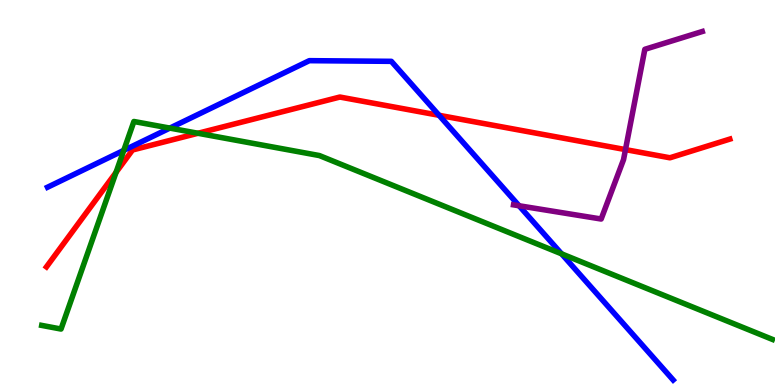[{'lines': ['blue', 'red'], 'intersections': [{'x': 5.67, 'y': 7.01}]}, {'lines': ['green', 'red'], 'intersections': [{'x': 1.5, 'y': 5.52}, {'x': 2.55, 'y': 6.54}]}, {'lines': ['purple', 'red'], 'intersections': [{'x': 8.07, 'y': 6.11}]}, {'lines': ['blue', 'green'], 'intersections': [{'x': 1.6, 'y': 6.09}, {'x': 2.19, 'y': 6.67}, {'x': 7.25, 'y': 3.41}]}, {'lines': ['blue', 'purple'], 'intersections': [{'x': 6.7, 'y': 4.66}]}, {'lines': ['green', 'purple'], 'intersections': []}]